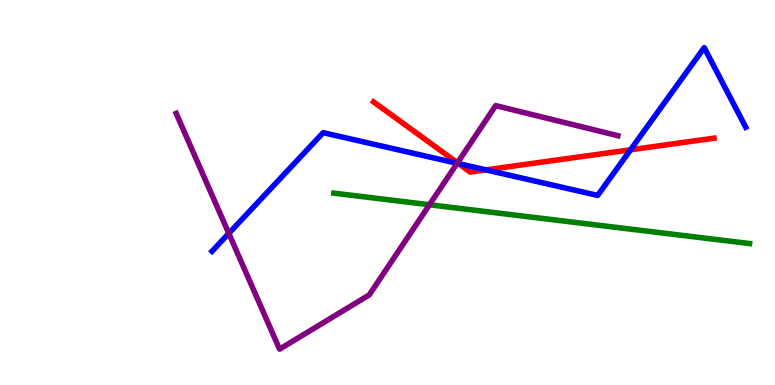[{'lines': ['blue', 'red'], 'intersections': [{'x': 5.92, 'y': 5.75}, {'x': 6.27, 'y': 5.59}, {'x': 8.14, 'y': 6.11}]}, {'lines': ['green', 'red'], 'intersections': []}, {'lines': ['purple', 'red'], 'intersections': [{'x': 5.9, 'y': 5.77}]}, {'lines': ['blue', 'green'], 'intersections': []}, {'lines': ['blue', 'purple'], 'intersections': [{'x': 2.95, 'y': 3.94}, {'x': 5.9, 'y': 5.76}]}, {'lines': ['green', 'purple'], 'intersections': [{'x': 5.54, 'y': 4.68}]}]